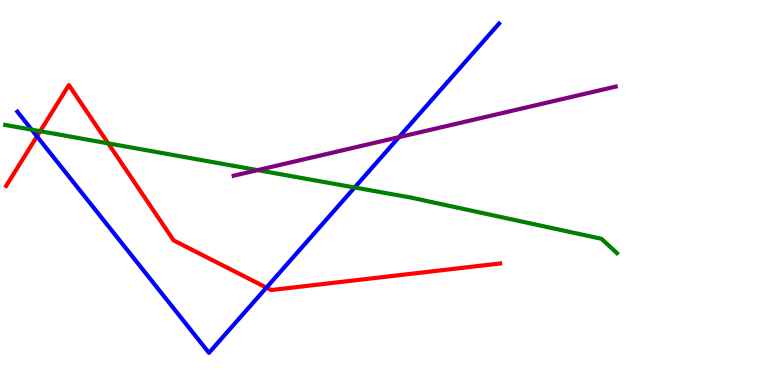[{'lines': ['blue', 'red'], 'intersections': [{'x': 0.477, 'y': 6.46}, {'x': 3.44, 'y': 2.53}]}, {'lines': ['green', 'red'], 'intersections': [{'x': 0.518, 'y': 6.59}, {'x': 1.4, 'y': 6.28}]}, {'lines': ['purple', 'red'], 'intersections': []}, {'lines': ['blue', 'green'], 'intersections': [{'x': 0.409, 'y': 6.63}, {'x': 4.58, 'y': 5.13}]}, {'lines': ['blue', 'purple'], 'intersections': [{'x': 5.15, 'y': 6.44}]}, {'lines': ['green', 'purple'], 'intersections': [{'x': 3.32, 'y': 5.58}]}]